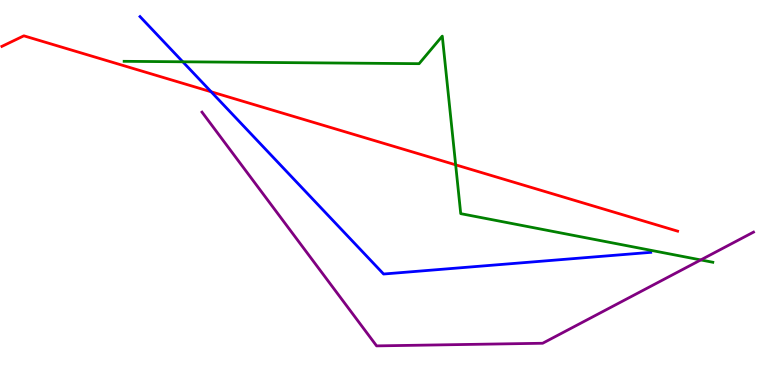[{'lines': ['blue', 'red'], 'intersections': [{'x': 2.72, 'y': 7.62}]}, {'lines': ['green', 'red'], 'intersections': [{'x': 5.88, 'y': 5.72}]}, {'lines': ['purple', 'red'], 'intersections': []}, {'lines': ['blue', 'green'], 'intersections': [{'x': 2.36, 'y': 8.4}]}, {'lines': ['blue', 'purple'], 'intersections': []}, {'lines': ['green', 'purple'], 'intersections': [{'x': 9.04, 'y': 3.25}]}]